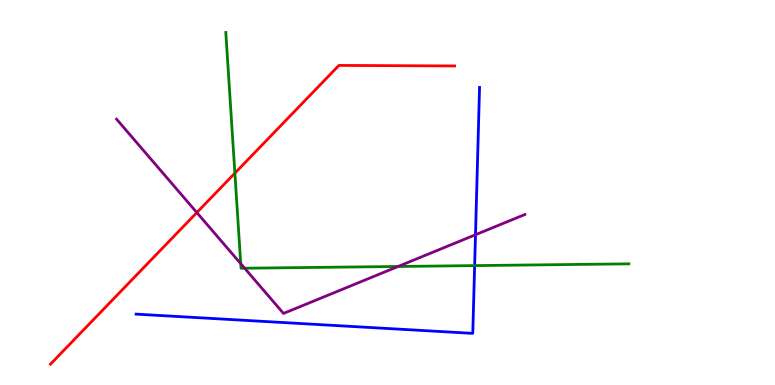[{'lines': ['blue', 'red'], 'intersections': []}, {'lines': ['green', 'red'], 'intersections': [{'x': 3.03, 'y': 5.5}]}, {'lines': ['purple', 'red'], 'intersections': [{'x': 2.54, 'y': 4.48}]}, {'lines': ['blue', 'green'], 'intersections': [{'x': 6.12, 'y': 3.1}]}, {'lines': ['blue', 'purple'], 'intersections': [{'x': 6.14, 'y': 3.9}]}, {'lines': ['green', 'purple'], 'intersections': [{'x': 3.11, 'y': 3.15}, {'x': 3.16, 'y': 3.03}, {'x': 5.14, 'y': 3.08}]}]